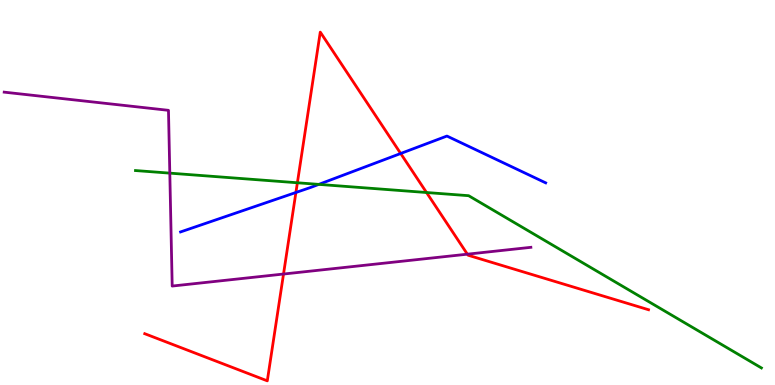[{'lines': ['blue', 'red'], 'intersections': [{'x': 3.82, 'y': 5.0}, {'x': 5.17, 'y': 6.01}]}, {'lines': ['green', 'red'], 'intersections': [{'x': 3.84, 'y': 5.25}, {'x': 5.5, 'y': 5.0}]}, {'lines': ['purple', 'red'], 'intersections': [{'x': 3.66, 'y': 2.88}, {'x': 6.03, 'y': 3.4}]}, {'lines': ['blue', 'green'], 'intersections': [{'x': 4.11, 'y': 5.21}]}, {'lines': ['blue', 'purple'], 'intersections': []}, {'lines': ['green', 'purple'], 'intersections': [{'x': 2.19, 'y': 5.5}]}]